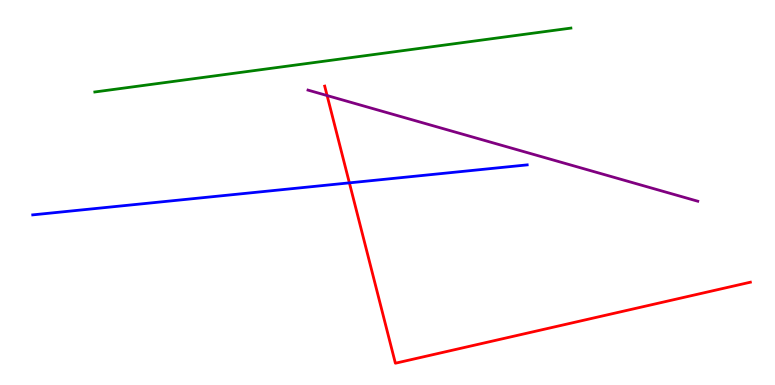[{'lines': ['blue', 'red'], 'intersections': [{'x': 4.51, 'y': 5.25}]}, {'lines': ['green', 'red'], 'intersections': []}, {'lines': ['purple', 'red'], 'intersections': [{'x': 4.22, 'y': 7.52}]}, {'lines': ['blue', 'green'], 'intersections': []}, {'lines': ['blue', 'purple'], 'intersections': []}, {'lines': ['green', 'purple'], 'intersections': []}]